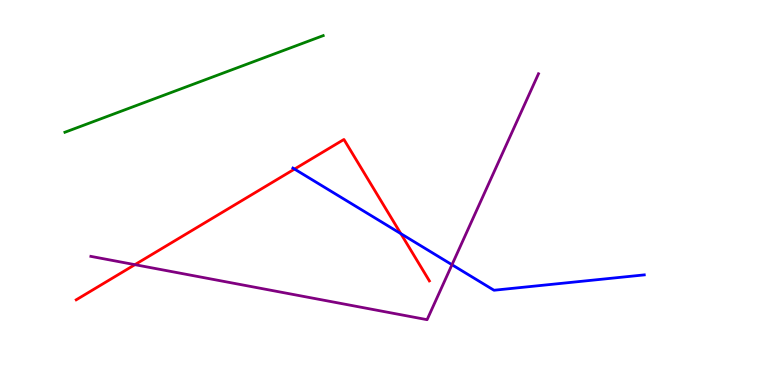[{'lines': ['blue', 'red'], 'intersections': [{'x': 3.8, 'y': 5.61}, {'x': 5.17, 'y': 3.93}]}, {'lines': ['green', 'red'], 'intersections': []}, {'lines': ['purple', 'red'], 'intersections': [{'x': 1.74, 'y': 3.13}]}, {'lines': ['blue', 'green'], 'intersections': []}, {'lines': ['blue', 'purple'], 'intersections': [{'x': 5.83, 'y': 3.12}]}, {'lines': ['green', 'purple'], 'intersections': []}]